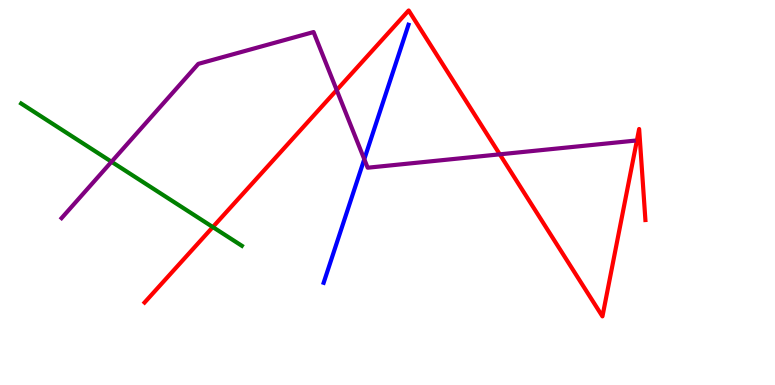[{'lines': ['blue', 'red'], 'intersections': []}, {'lines': ['green', 'red'], 'intersections': [{'x': 2.75, 'y': 4.1}]}, {'lines': ['purple', 'red'], 'intersections': [{'x': 4.34, 'y': 7.66}, {'x': 6.45, 'y': 5.99}]}, {'lines': ['blue', 'green'], 'intersections': []}, {'lines': ['blue', 'purple'], 'intersections': [{'x': 4.7, 'y': 5.86}]}, {'lines': ['green', 'purple'], 'intersections': [{'x': 1.44, 'y': 5.8}]}]